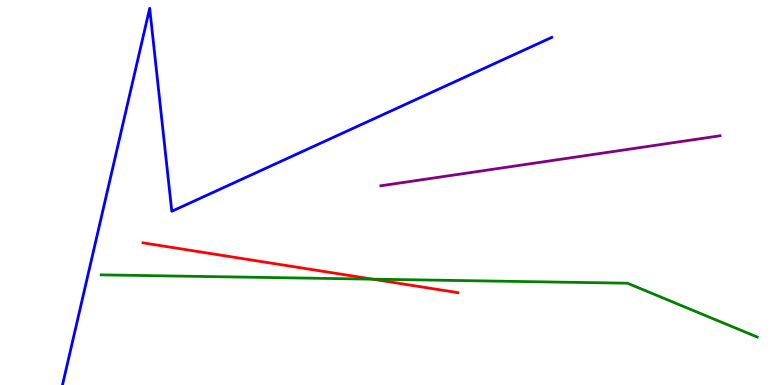[{'lines': ['blue', 'red'], 'intersections': []}, {'lines': ['green', 'red'], 'intersections': [{'x': 4.81, 'y': 2.75}]}, {'lines': ['purple', 'red'], 'intersections': []}, {'lines': ['blue', 'green'], 'intersections': []}, {'lines': ['blue', 'purple'], 'intersections': []}, {'lines': ['green', 'purple'], 'intersections': []}]